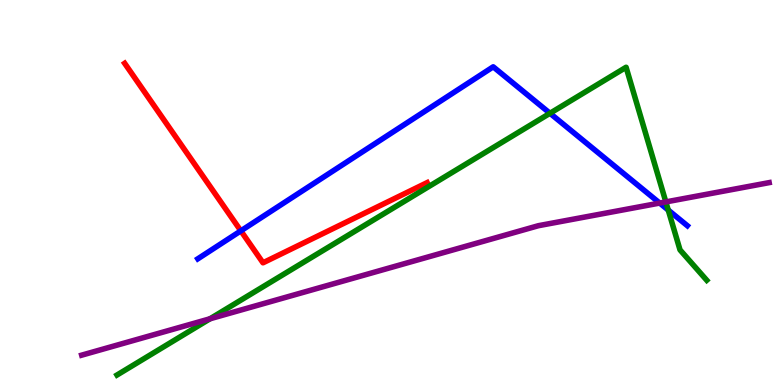[{'lines': ['blue', 'red'], 'intersections': [{'x': 3.11, 'y': 4.0}]}, {'lines': ['green', 'red'], 'intersections': []}, {'lines': ['purple', 'red'], 'intersections': []}, {'lines': ['blue', 'green'], 'intersections': [{'x': 7.1, 'y': 7.06}, {'x': 8.62, 'y': 4.54}]}, {'lines': ['blue', 'purple'], 'intersections': [{'x': 8.51, 'y': 4.73}]}, {'lines': ['green', 'purple'], 'intersections': [{'x': 2.71, 'y': 1.72}, {'x': 8.59, 'y': 4.76}]}]